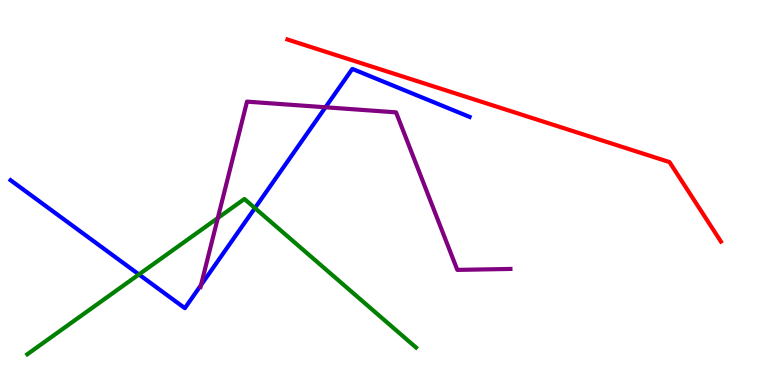[{'lines': ['blue', 'red'], 'intersections': []}, {'lines': ['green', 'red'], 'intersections': []}, {'lines': ['purple', 'red'], 'intersections': []}, {'lines': ['blue', 'green'], 'intersections': [{'x': 1.79, 'y': 2.87}, {'x': 3.29, 'y': 4.6}]}, {'lines': ['blue', 'purple'], 'intersections': [{'x': 2.59, 'y': 2.59}, {'x': 4.2, 'y': 7.21}]}, {'lines': ['green', 'purple'], 'intersections': [{'x': 2.81, 'y': 4.34}]}]